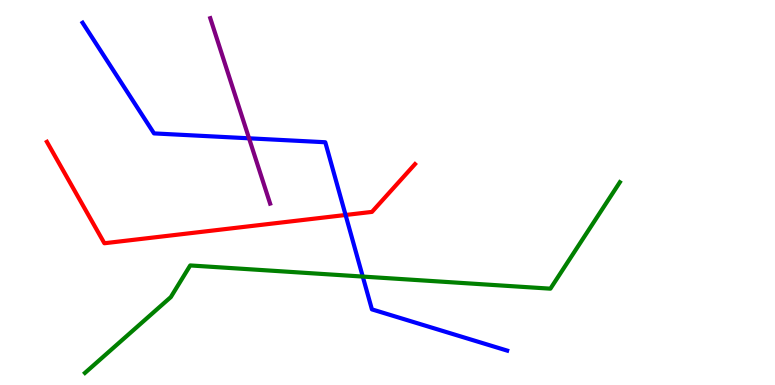[{'lines': ['blue', 'red'], 'intersections': [{'x': 4.46, 'y': 4.42}]}, {'lines': ['green', 'red'], 'intersections': []}, {'lines': ['purple', 'red'], 'intersections': []}, {'lines': ['blue', 'green'], 'intersections': [{'x': 4.68, 'y': 2.82}]}, {'lines': ['blue', 'purple'], 'intersections': [{'x': 3.21, 'y': 6.41}]}, {'lines': ['green', 'purple'], 'intersections': []}]